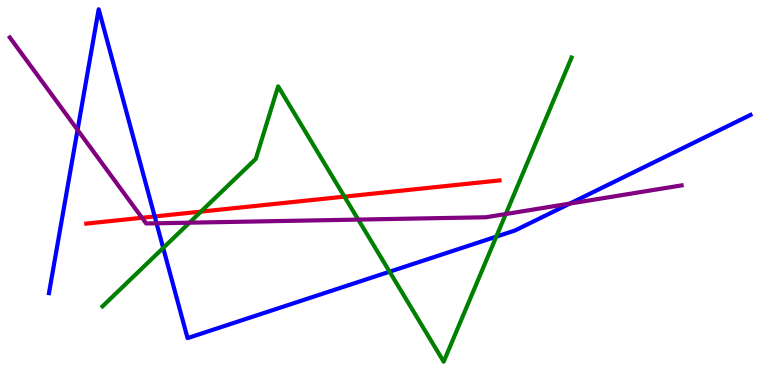[{'lines': ['blue', 'red'], 'intersections': [{'x': 2.0, 'y': 4.38}]}, {'lines': ['green', 'red'], 'intersections': [{'x': 2.59, 'y': 4.5}, {'x': 4.44, 'y': 4.89}]}, {'lines': ['purple', 'red'], 'intersections': [{'x': 1.83, 'y': 4.34}]}, {'lines': ['blue', 'green'], 'intersections': [{'x': 2.11, 'y': 3.56}, {'x': 5.03, 'y': 2.94}, {'x': 6.4, 'y': 3.85}]}, {'lines': ['blue', 'purple'], 'intersections': [{'x': 1.0, 'y': 6.63}, {'x': 2.02, 'y': 4.2}, {'x': 7.35, 'y': 4.71}]}, {'lines': ['green', 'purple'], 'intersections': [{'x': 2.44, 'y': 4.22}, {'x': 4.62, 'y': 4.3}, {'x': 6.53, 'y': 4.44}]}]